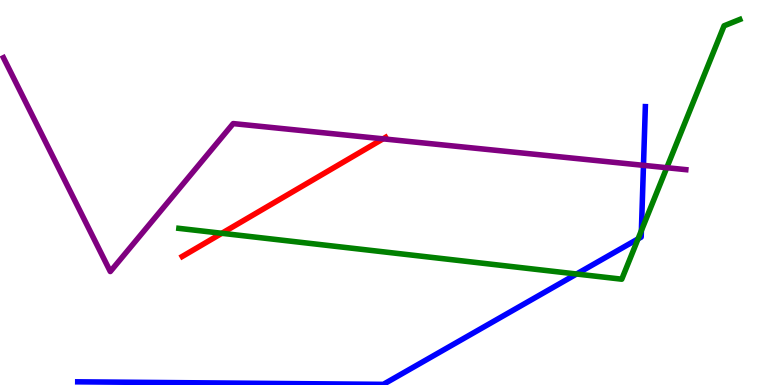[{'lines': ['blue', 'red'], 'intersections': []}, {'lines': ['green', 'red'], 'intersections': [{'x': 2.86, 'y': 3.94}]}, {'lines': ['purple', 'red'], 'intersections': [{'x': 4.94, 'y': 6.39}]}, {'lines': ['blue', 'green'], 'intersections': [{'x': 7.44, 'y': 2.88}, {'x': 8.23, 'y': 3.79}, {'x': 8.28, 'y': 4.01}]}, {'lines': ['blue', 'purple'], 'intersections': [{'x': 8.3, 'y': 5.71}]}, {'lines': ['green', 'purple'], 'intersections': [{'x': 8.6, 'y': 5.64}]}]